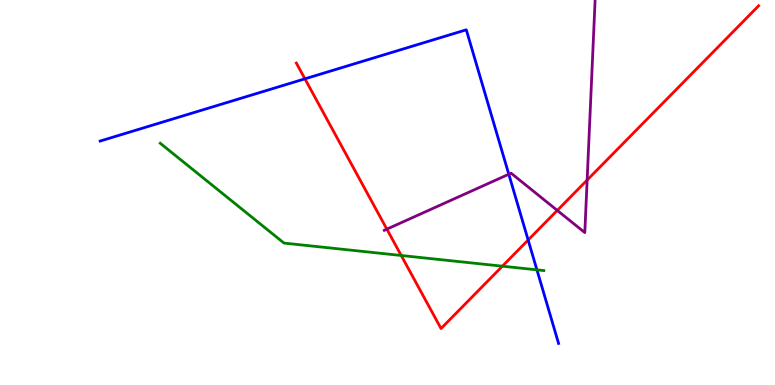[{'lines': ['blue', 'red'], 'intersections': [{'x': 3.93, 'y': 7.95}, {'x': 6.81, 'y': 3.77}]}, {'lines': ['green', 'red'], 'intersections': [{'x': 5.18, 'y': 3.36}, {'x': 6.48, 'y': 3.09}]}, {'lines': ['purple', 'red'], 'intersections': [{'x': 4.99, 'y': 4.05}, {'x': 7.19, 'y': 4.53}, {'x': 7.58, 'y': 5.32}]}, {'lines': ['blue', 'green'], 'intersections': [{'x': 6.93, 'y': 2.99}]}, {'lines': ['blue', 'purple'], 'intersections': [{'x': 6.57, 'y': 5.47}]}, {'lines': ['green', 'purple'], 'intersections': []}]